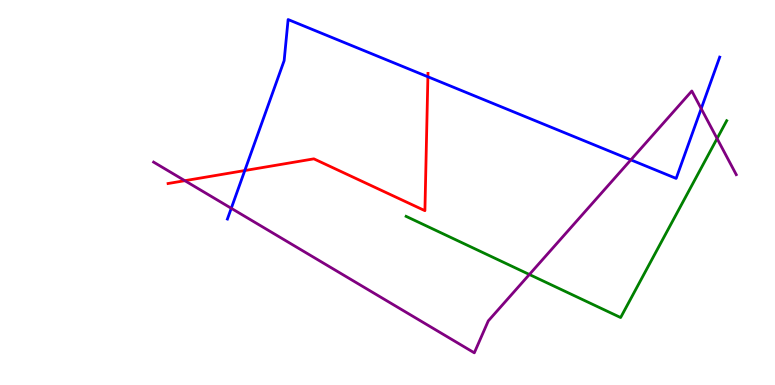[{'lines': ['blue', 'red'], 'intersections': [{'x': 3.16, 'y': 5.57}, {'x': 5.52, 'y': 8.01}]}, {'lines': ['green', 'red'], 'intersections': []}, {'lines': ['purple', 'red'], 'intersections': [{'x': 2.39, 'y': 5.31}]}, {'lines': ['blue', 'green'], 'intersections': []}, {'lines': ['blue', 'purple'], 'intersections': [{'x': 2.98, 'y': 4.59}, {'x': 8.14, 'y': 5.85}, {'x': 9.05, 'y': 7.18}]}, {'lines': ['green', 'purple'], 'intersections': [{'x': 6.83, 'y': 2.87}, {'x': 9.25, 'y': 6.4}]}]